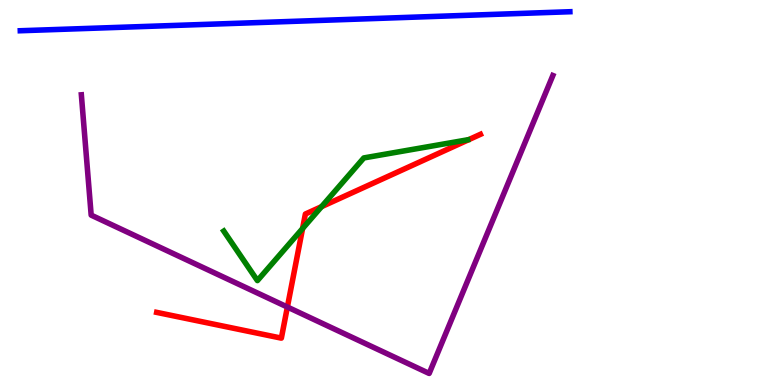[{'lines': ['blue', 'red'], 'intersections': []}, {'lines': ['green', 'red'], 'intersections': [{'x': 3.9, 'y': 4.06}, {'x': 4.15, 'y': 4.63}]}, {'lines': ['purple', 'red'], 'intersections': [{'x': 3.71, 'y': 2.03}]}, {'lines': ['blue', 'green'], 'intersections': []}, {'lines': ['blue', 'purple'], 'intersections': []}, {'lines': ['green', 'purple'], 'intersections': []}]